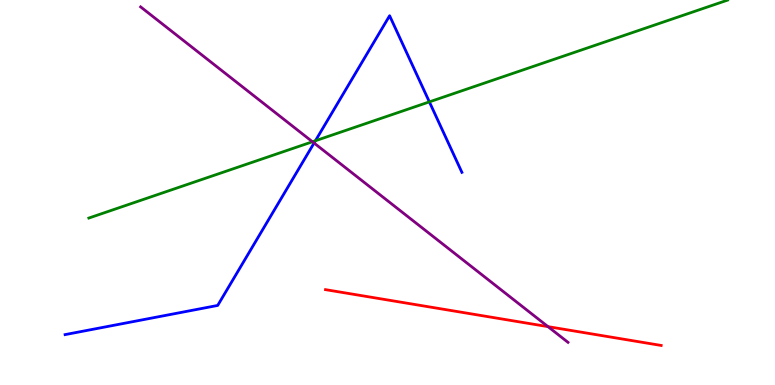[{'lines': ['blue', 'red'], 'intersections': []}, {'lines': ['green', 'red'], 'intersections': []}, {'lines': ['purple', 'red'], 'intersections': [{'x': 7.07, 'y': 1.52}]}, {'lines': ['blue', 'green'], 'intersections': [{'x': 4.07, 'y': 6.34}, {'x': 5.54, 'y': 7.35}]}, {'lines': ['blue', 'purple'], 'intersections': [{'x': 4.05, 'y': 6.29}]}, {'lines': ['green', 'purple'], 'intersections': [{'x': 4.03, 'y': 6.32}]}]